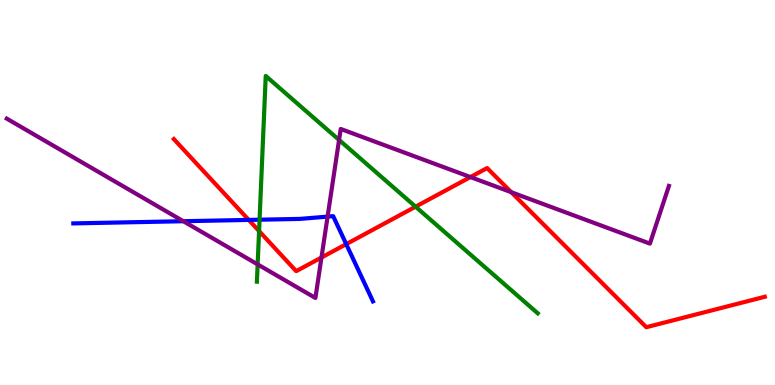[{'lines': ['blue', 'red'], 'intersections': [{'x': 3.21, 'y': 4.29}, {'x': 4.47, 'y': 3.66}]}, {'lines': ['green', 'red'], 'intersections': [{'x': 3.34, 'y': 4.0}, {'x': 5.36, 'y': 4.63}]}, {'lines': ['purple', 'red'], 'intersections': [{'x': 4.15, 'y': 3.31}, {'x': 6.07, 'y': 5.4}, {'x': 6.6, 'y': 5.01}]}, {'lines': ['blue', 'green'], 'intersections': [{'x': 3.35, 'y': 4.29}]}, {'lines': ['blue', 'purple'], 'intersections': [{'x': 2.37, 'y': 4.25}, {'x': 4.23, 'y': 4.37}]}, {'lines': ['green', 'purple'], 'intersections': [{'x': 3.32, 'y': 3.13}, {'x': 4.38, 'y': 6.37}]}]